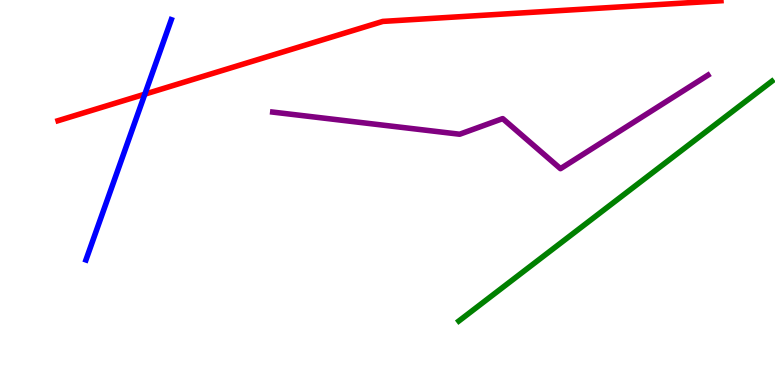[{'lines': ['blue', 'red'], 'intersections': [{'x': 1.87, 'y': 7.55}]}, {'lines': ['green', 'red'], 'intersections': []}, {'lines': ['purple', 'red'], 'intersections': []}, {'lines': ['blue', 'green'], 'intersections': []}, {'lines': ['blue', 'purple'], 'intersections': []}, {'lines': ['green', 'purple'], 'intersections': []}]